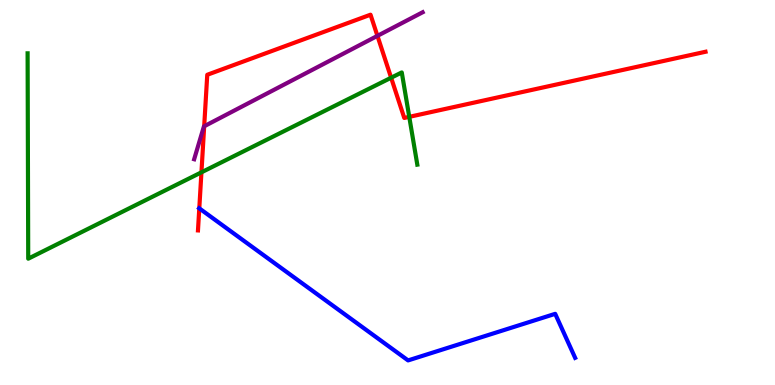[{'lines': ['blue', 'red'], 'intersections': [{'x': 2.57, 'y': 4.59}]}, {'lines': ['green', 'red'], 'intersections': [{'x': 2.6, 'y': 5.52}, {'x': 5.05, 'y': 7.98}, {'x': 5.28, 'y': 6.96}]}, {'lines': ['purple', 'red'], 'intersections': [{'x': 2.63, 'y': 6.72}, {'x': 4.87, 'y': 9.07}]}, {'lines': ['blue', 'green'], 'intersections': []}, {'lines': ['blue', 'purple'], 'intersections': []}, {'lines': ['green', 'purple'], 'intersections': []}]